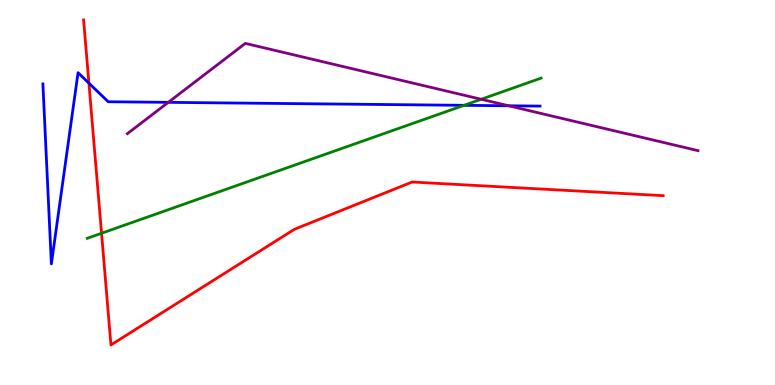[{'lines': ['blue', 'red'], 'intersections': [{'x': 1.15, 'y': 7.84}]}, {'lines': ['green', 'red'], 'intersections': [{'x': 1.31, 'y': 3.94}]}, {'lines': ['purple', 'red'], 'intersections': []}, {'lines': ['blue', 'green'], 'intersections': [{'x': 5.99, 'y': 7.26}]}, {'lines': ['blue', 'purple'], 'intersections': [{'x': 2.17, 'y': 7.34}, {'x': 6.56, 'y': 7.25}]}, {'lines': ['green', 'purple'], 'intersections': [{'x': 6.21, 'y': 7.42}]}]